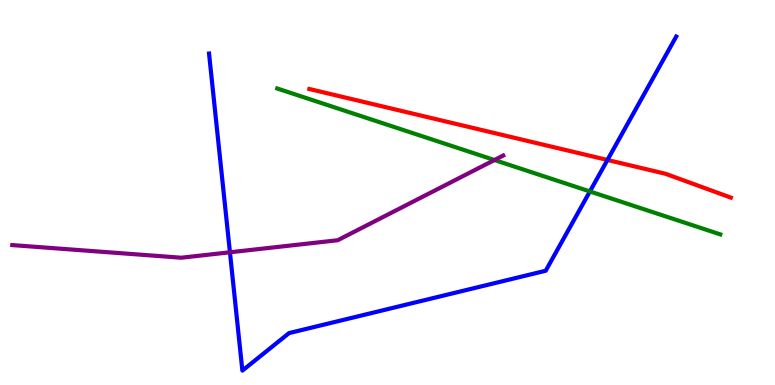[{'lines': ['blue', 'red'], 'intersections': [{'x': 7.84, 'y': 5.85}]}, {'lines': ['green', 'red'], 'intersections': []}, {'lines': ['purple', 'red'], 'intersections': []}, {'lines': ['blue', 'green'], 'intersections': [{'x': 7.61, 'y': 5.03}]}, {'lines': ['blue', 'purple'], 'intersections': [{'x': 2.97, 'y': 3.45}]}, {'lines': ['green', 'purple'], 'intersections': [{'x': 6.38, 'y': 5.84}]}]